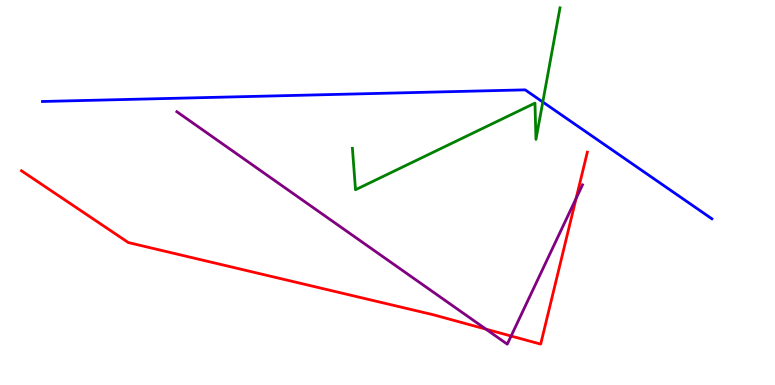[{'lines': ['blue', 'red'], 'intersections': []}, {'lines': ['green', 'red'], 'intersections': []}, {'lines': ['purple', 'red'], 'intersections': [{'x': 6.27, 'y': 1.45}, {'x': 6.59, 'y': 1.27}, {'x': 7.43, 'y': 4.85}]}, {'lines': ['blue', 'green'], 'intersections': [{'x': 7.0, 'y': 7.35}]}, {'lines': ['blue', 'purple'], 'intersections': []}, {'lines': ['green', 'purple'], 'intersections': []}]